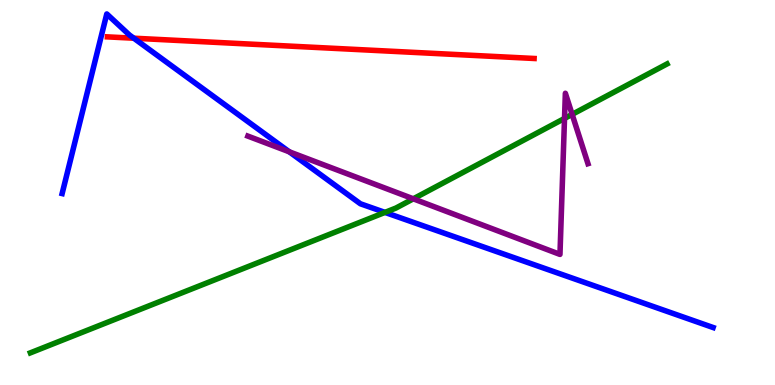[{'lines': ['blue', 'red'], 'intersections': [{'x': 1.73, 'y': 9.01}]}, {'lines': ['green', 'red'], 'intersections': []}, {'lines': ['purple', 'red'], 'intersections': []}, {'lines': ['blue', 'green'], 'intersections': [{'x': 4.97, 'y': 4.48}]}, {'lines': ['blue', 'purple'], 'intersections': [{'x': 3.73, 'y': 6.06}]}, {'lines': ['green', 'purple'], 'intersections': [{'x': 5.33, 'y': 4.84}, {'x': 7.28, 'y': 6.92}, {'x': 7.38, 'y': 7.03}]}]